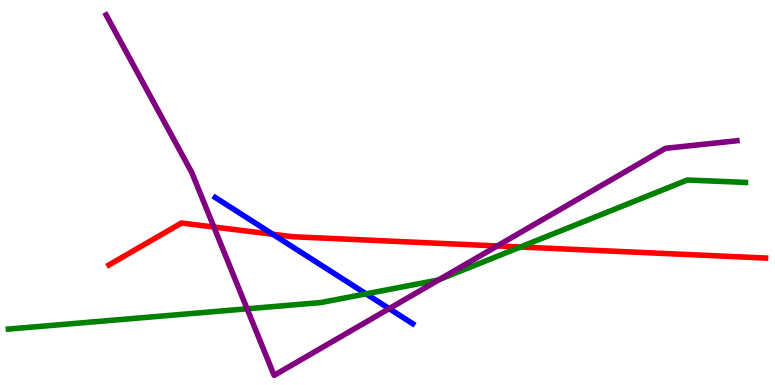[{'lines': ['blue', 'red'], 'intersections': [{'x': 3.52, 'y': 3.91}]}, {'lines': ['green', 'red'], 'intersections': [{'x': 6.72, 'y': 3.58}]}, {'lines': ['purple', 'red'], 'intersections': [{'x': 2.76, 'y': 4.1}, {'x': 6.42, 'y': 3.61}]}, {'lines': ['blue', 'green'], 'intersections': [{'x': 4.72, 'y': 2.37}]}, {'lines': ['blue', 'purple'], 'intersections': [{'x': 5.02, 'y': 1.98}]}, {'lines': ['green', 'purple'], 'intersections': [{'x': 3.19, 'y': 1.98}, {'x': 5.67, 'y': 2.74}]}]